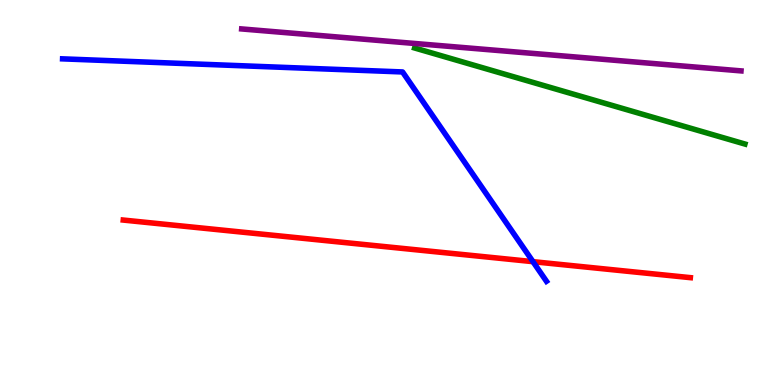[{'lines': ['blue', 'red'], 'intersections': [{'x': 6.88, 'y': 3.2}]}, {'lines': ['green', 'red'], 'intersections': []}, {'lines': ['purple', 'red'], 'intersections': []}, {'lines': ['blue', 'green'], 'intersections': []}, {'lines': ['blue', 'purple'], 'intersections': []}, {'lines': ['green', 'purple'], 'intersections': []}]